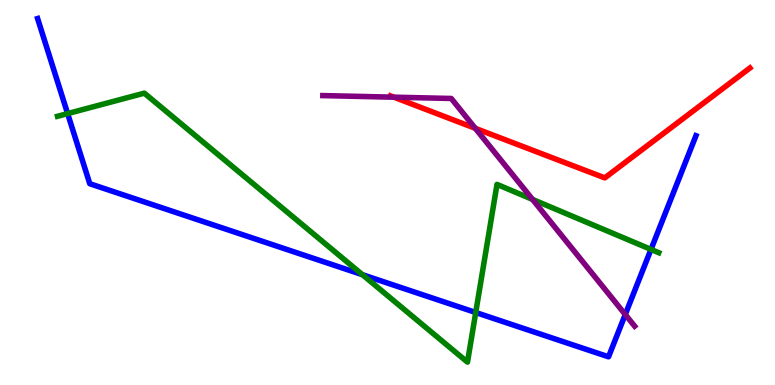[{'lines': ['blue', 'red'], 'intersections': []}, {'lines': ['green', 'red'], 'intersections': []}, {'lines': ['purple', 'red'], 'intersections': [{'x': 5.08, 'y': 7.48}, {'x': 6.13, 'y': 6.67}]}, {'lines': ['blue', 'green'], 'intersections': [{'x': 0.873, 'y': 7.05}, {'x': 4.68, 'y': 2.86}, {'x': 6.14, 'y': 1.88}, {'x': 8.4, 'y': 3.52}]}, {'lines': ['blue', 'purple'], 'intersections': [{'x': 8.07, 'y': 1.83}]}, {'lines': ['green', 'purple'], 'intersections': [{'x': 6.87, 'y': 4.82}]}]